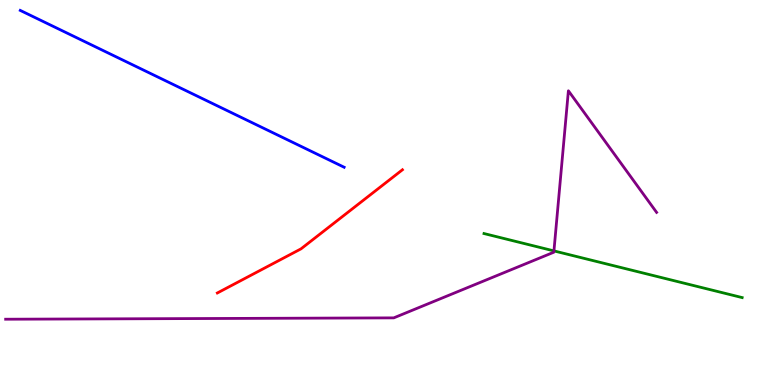[{'lines': ['blue', 'red'], 'intersections': []}, {'lines': ['green', 'red'], 'intersections': []}, {'lines': ['purple', 'red'], 'intersections': []}, {'lines': ['blue', 'green'], 'intersections': []}, {'lines': ['blue', 'purple'], 'intersections': []}, {'lines': ['green', 'purple'], 'intersections': [{'x': 7.15, 'y': 3.48}]}]